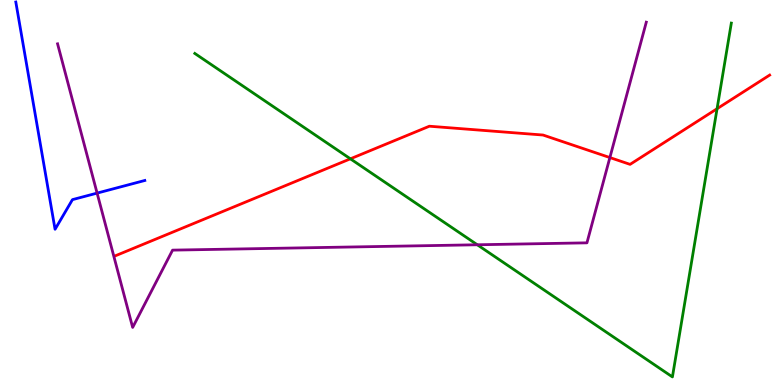[{'lines': ['blue', 'red'], 'intersections': []}, {'lines': ['green', 'red'], 'intersections': [{'x': 4.52, 'y': 5.87}, {'x': 9.25, 'y': 7.18}]}, {'lines': ['purple', 'red'], 'intersections': [{'x': 7.87, 'y': 5.91}]}, {'lines': ['blue', 'green'], 'intersections': []}, {'lines': ['blue', 'purple'], 'intersections': [{'x': 1.25, 'y': 4.98}]}, {'lines': ['green', 'purple'], 'intersections': [{'x': 6.16, 'y': 3.64}]}]